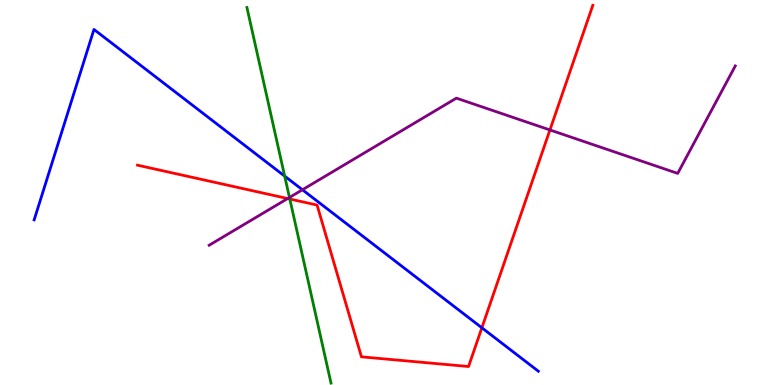[{'lines': ['blue', 'red'], 'intersections': [{'x': 6.22, 'y': 1.49}]}, {'lines': ['green', 'red'], 'intersections': [{'x': 3.74, 'y': 4.83}]}, {'lines': ['purple', 'red'], 'intersections': [{'x': 3.71, 'y': 4.84}, {'x': 7.1, 'y': 6.62}]}, {'lines': ['blue', 'green'], 'intersections': [{'x': 3.67, 'y': 5.43}]}, {'lines': ['blue', 'purple'], 'intersections': [{'x': 3.9, 'y': 5.07}]}, {'lines': ['green', 'purple'], 'intersections': [{'x': 3.73, 'y': 4.87}]}]